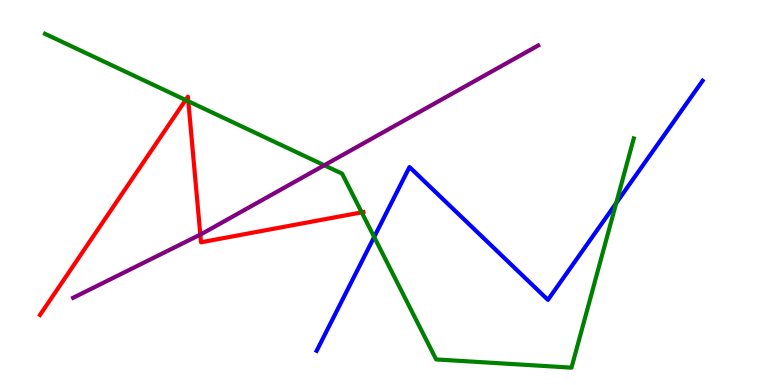[{'lines': ['blue', 'red'], 'intersections': []}, {'lines': ['green', 'red'], 'intersections': [{'x': 2.4, 'y': 7.4}, {'x': 2.43, 'y': 7.37}, {'x': 4.67, 'y': 4.48}]}, {'lines': ['purple', 'red'], 'intersections': [{'x': 2.58, 'y': 3.91}]}, {'lines': ['blue', 'green'], 'intersections': [{'x': 4.83, 'y': 3.84}, {'x': 7.95, 'y': 4.72}]}, {'lines': ['blue', 'purple'], 'intersections': []}, {'lines': ['green', 'purple'], 'intersections': [{'x': 4.18, 'y': 5.71}]}]